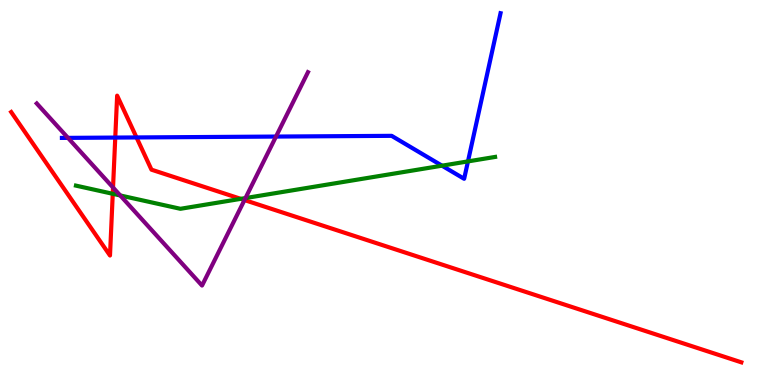[{'lines': ['blue', 'red'], 'intersections': [{'x': 1.49, 'y': 6.43}, {'x': 1.76, 'y': 6.43}]}, {'lines': ['green', 'red'], 'intersections': [{'x': 1.45, 'y': 4.97}, {'x': 3.11, 'y': 4.84}]}, {'lines': ['purple', 'red'], 'intersections': [{'x': 1.46, 'y': 5.13}, {'x': 3.15, 'y': 4.8}]}, {'lines': ['blue', 'green'], 'intersections': [{'x': 5.7, 'y': 5.7}, {'x': 6.04, 'y': 5.81}]}, {'lines': ['blue', 'purple'], 'intersections': [{'x': 0.877, 'y': 6.42}, {'x': 3.56, 'y': 6.45}]}, {'lines': ['green', 'purple'], 'intersections': [{'x': 1.55, 'y': 4.92}, {'x': 3.17, 'y': 4.86}]}]